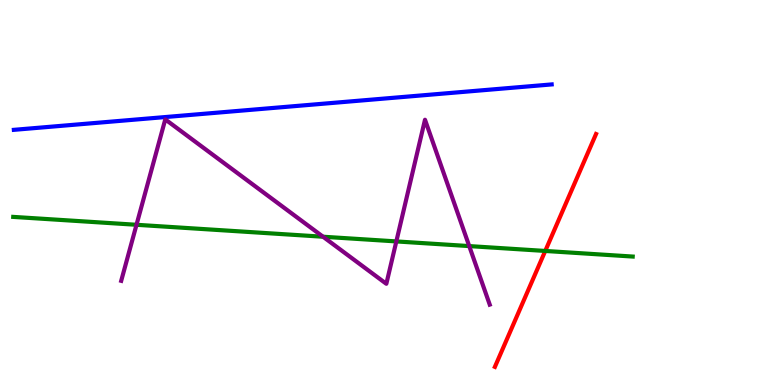[{'lines': ['blue', 'red'], 'intersections': []}, {'lines': ['green', 'red'], 'intersections': [{'x': 7.04, 'y': 3.48}]}, {'lines': ['purple', 'red'], 'intersections': []}, {'lines': ['blue', 'green'], 'intersections': []}, {'lines': ['blue', 'purple'], 'intersections': []}, {'lines': ['green', 'purple'], 'intersections': [{'x': 1.76, 'y': 4.16}, {'x': 4.17, 'y': 3.85}, {'x': 5.11, 'y': 3.73}, {'x': 6.05, 'y': 3.61}]}]